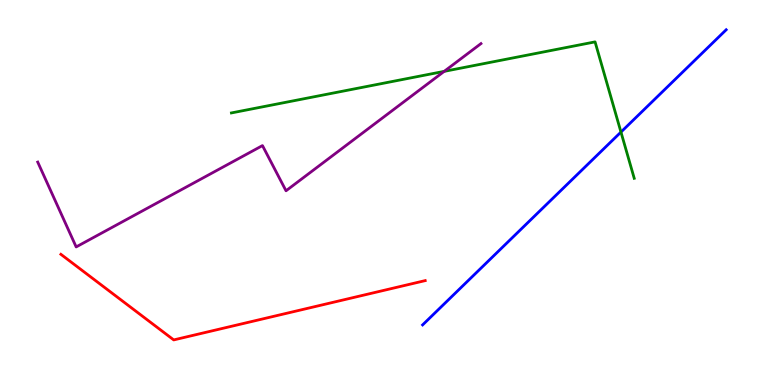[{'lines': ['blue', 'red'], 'intersections': []}, {'lines': ['green', 'red'], 'intersections': []}, {'lines': ['purple', 'red'], 'intersections': []}, {'lines': ['blue', 'green'], 'intersections': [{'x': 8.01, 'y': 6.57}]}, {'lines': ['blue', 'purple'], 'intersections': []}, {'lines': ['green', 'purple'], 'intersections': [{'x': 5.73, 'y': 8.15}]}]